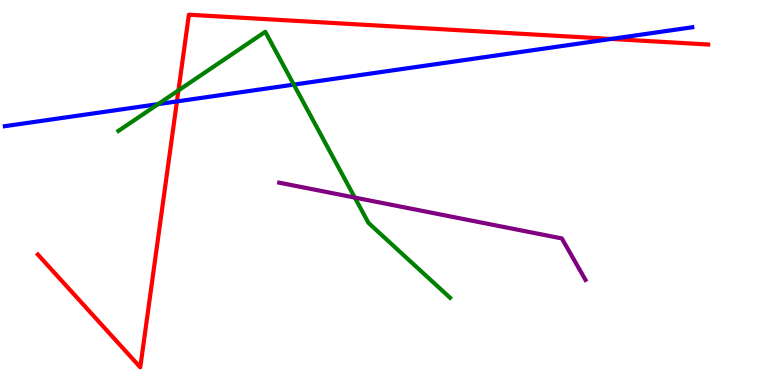[{'lines': ['blue', 'red'], 'intersections': [{'x': 2.28, 'y': 7.37}, {'x': 7.89, 'y': 8.99}]}, {'lines': ['green', 'red'], 'intersections': [{'x': 2.3, 'y': 7.65}]}, {'lines': ['purple', 'red'], 'intersections': []}, {'lines': ['blue', 'green'], 'intersections': [{'x': 2.04, 'y': 7.3}, {'x': 3.79, 'y': 7.8}]}, {'lines': ['blue', 'purple'], 'intersections': []}, {'lines': ['green', 'purple'], 'intersections': [{'x': 4.58, 'y': 4.87}]}]